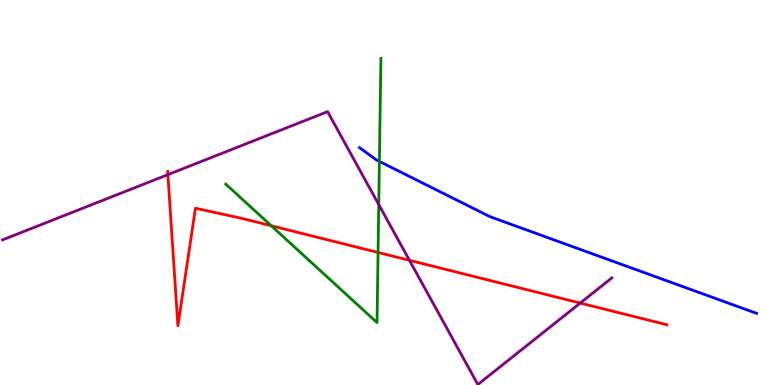[{'lines': ['blue', 'red'], 'intersections': []}, {'lines': ['green', 'red'], 'intersections': [{'x': 3.5, 'y': 4.14}, {'x': 4.88, 'y': 3.44}]}, {'lines': ['purple', 'red'], 'intersections': [{'x': 2.17, 'y': 5.46}, {'x': 5.28, 'y': 3.24}, {'x': 7.49, 'y': 2.13}]}, {'lines': ['blue', 'green'], 'intersections': [{'x': 4.9, 'y': 5.81}]}, {'lines': ['blue', 'purple'], 'intersections': []}, {'lines': ['green', 'purple'], 'intersections': [{'x': 4.89, 'y': 4.69}]}]